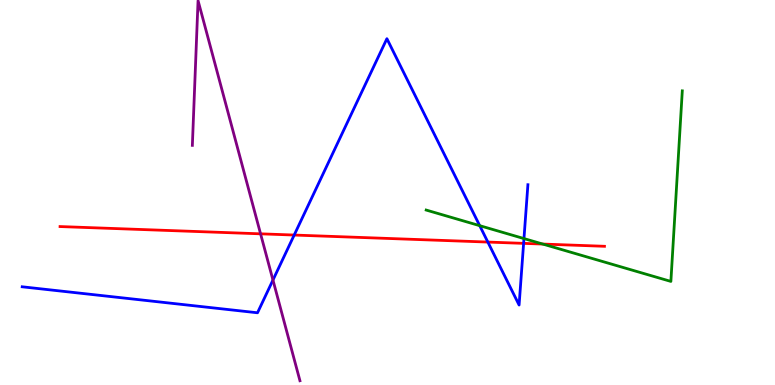[{'lines': ['blue', 'red'], 'intersections': [{'x': 3.8, 'y': 3.89}, {'x': 6.29, 'y': 3.71}, {'x': 6.76, 'y': 3.68}]}, {'lines': ['green', 'red'], 'intersections': [{'x': 7.0, 'y': 3.66}]}, {'lines': ['purple', 'red'], 'intersections': [{'x': 3.36, 'y': 3.93}]}, {'lines': ['blue', 'green'], 'intersections': [{'x': 6.19, 'y': 4.14}, {'x': 6.76, 'y': 3.8}]}, {'lines': ['blue', 'purple'], 'intersections': [{'x': 3.52, 'y': 2.73}]}, {'lines': ['green', 'purple'], 'intersections': []}]